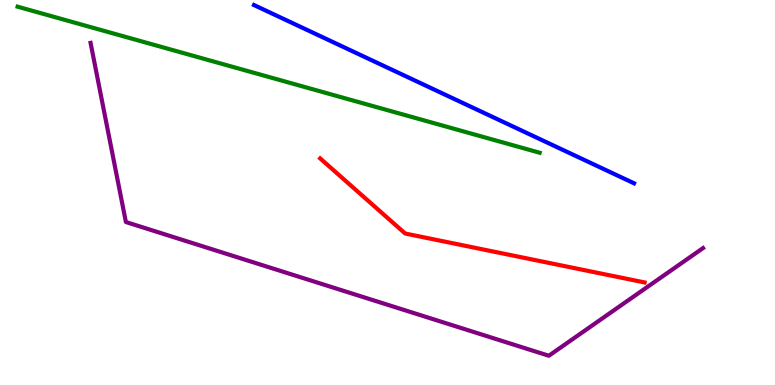[{'lines': ['blue', 'red'], 'intersections': []}, {'lines': ['green', 'red'], 'intersections': []}, {'lines': ['purple', 'red'], 'intersections': []}, {'lines': ['blue', 'green'], 'intersections': []}, {'lines': ['blue', 'purple'], 'intersections': []}, {'lines': ['green', 'purple'], 'intersections': []}]